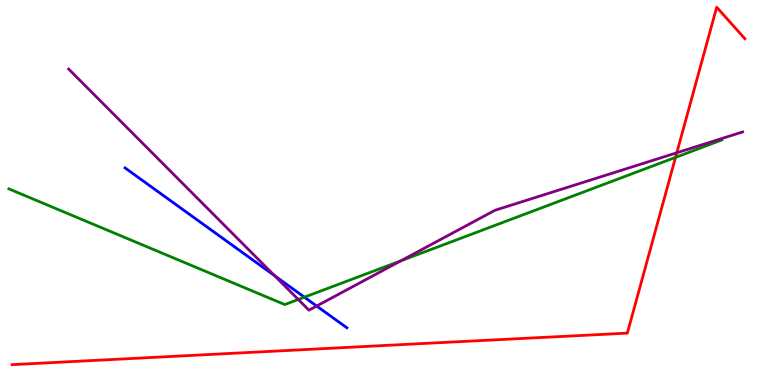[{'lines': ['blue', 'red'], 'intersections': []}, {'lines': ['green', 'red'], 'intersections': [{'x': 8.72, 'y': 5.91}]}, {'lines': ['purple', 'red'], 'intersections': [{'x': 8.73, 'y': 6.03}]}, {'lines': ['blue', 'green'], 'intersections': [{'x': 3.93, 'y': 2.28}]}, {'lines': ['blue', 'purple'], 'intersections': [{'x': 3.54, 'y': 2.84}, {'x': 4.09, 'y': 2.05}]}, {'lines': ['green', 'purple'], 'intersections': [{'x': 3.85, 'y': 2.22}, {'x': 5.17, 'y': 3.22}]}]